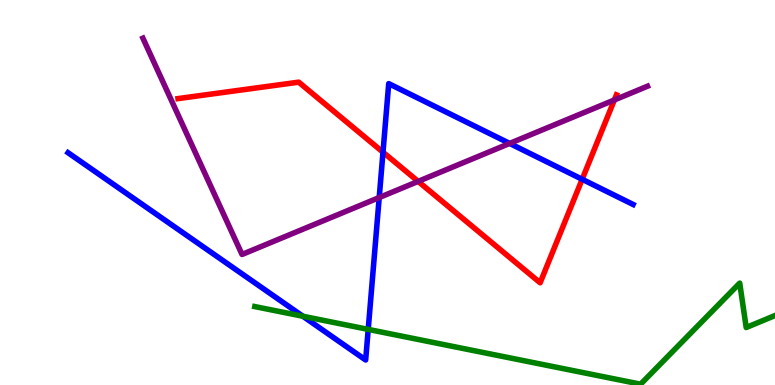[{'lines': ['blue', 'red'], 'intersections': [{'x': 4.94, 'y': 6.05}, {'x': 7.51, 'y': 5.34}]}, {'lines': ['green', 'red'], 'intersections': []}, {'lines': ['purple', 'red'], 'intersections': [{'x': 5.4, 'y': 5.29}, {'x': 7.93, 'y': 7.4}]}, {'lines': ['blue', 'green'], 'intersections': [{'x': 3.91, 'y': 1.79}, {'x': 4.75, 'y': 1.44}]}, {'lines': ['blue', 'purple'], 'intersections': [{'x': 4.89, 'y': 4.87}, {'x': 6.58, 'y': 6.27}]}, {'lines': ['green', 'purple'], 'intersections': []}]